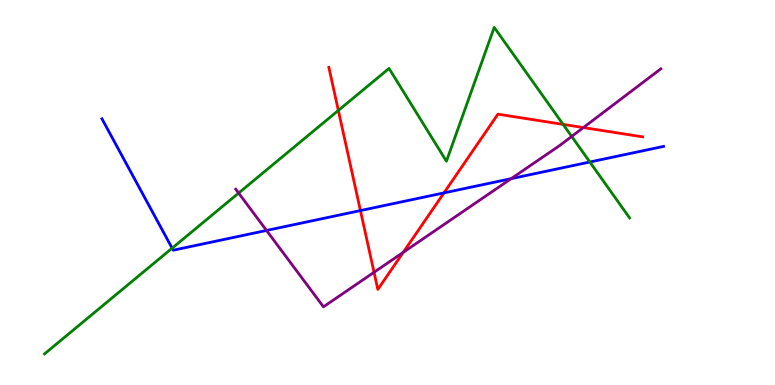[{'lines': ['blue', 'red'], 'intersections': [{'x': 4.65, 'y': 4.53}, {'x': 5.73, 'y': 4.99}]}, {'lines': ['green', 'red'], 'intersections': [{'x': 4.37, 'y': 7.13}, {'x': 7.27, 'y': 6.77}]}, {'lines': ['purple', 'red'], 'intersections': [{'x': 4.83, 'y': 2.93}, {'x': 5.2, 'y': 3.45}, {'x': 7.53, 'y': 6.69}]}, {'lines': ['blue', 'green'], 'intersections': [{'x': 2.22, 'y': 3.55}, {'x': 7.61, 'y': 5.79}]}, {'lines': ['blue', 'purple'], 'intersections': [{'x': 3.44, 'y': 4.01}, {'x': 6.6, 'y': 5.36}]}, {'lines': ['green', 'purple'], 'intersections': [{'x': 3.08, 'y': 4.99}, {'x': 7.38, 'y': 6.46}]}]